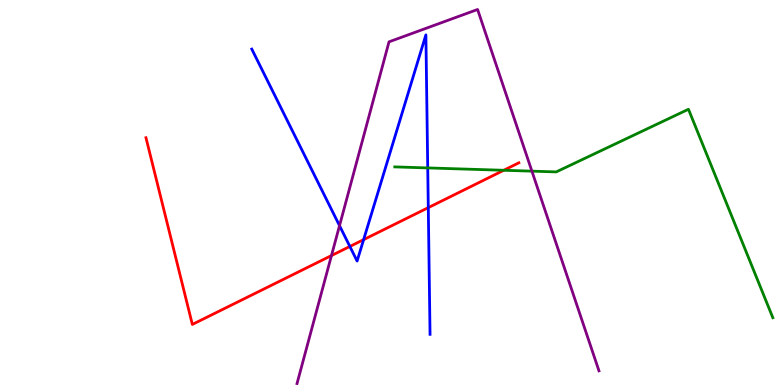[{'lines': ['blue', 'red'], 'intersections': [{'x': 4.51, 'y': 3.6}, {'x': 4.69, 'y': 3.78}, {'x': 5.53, 'y': 4.61}]}, {'lines': ['green', 'red'], 'intersections': [{'x': 6.5, 'y': 5.58}]}, {'lines': ['purple', 'red'], 'intersections': [{'x': 4.28, 'y': 3.36}]}, {'lines': ['blue', 'green'], 'intersections': [{'x': 5.52, 'y': 5.64}]}, {'lines': ['blue', 'purple'], 'intersections': [{'x': 4.38, 'y': 4.14}]}, {'lines': ['green', 'purple'], 'intersections': [{'x': 6.86, 'y': 5.55}]}]